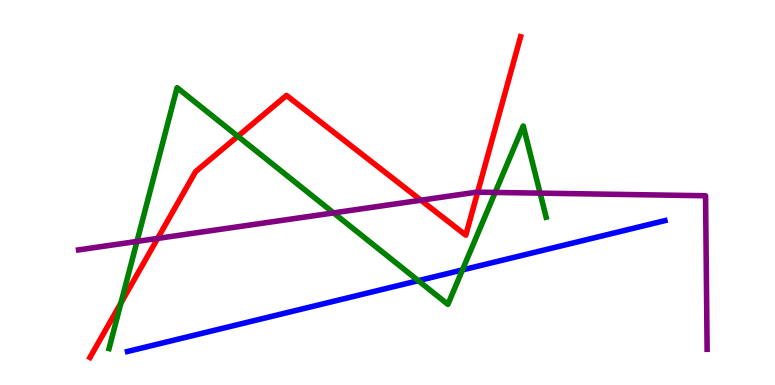[{'lines': ['blue', 'red'], 'intersections': []}, {'lines': ['green', 'red'], 'intersections': [{'x': 1.56, 'y': 2.13}, {'x': 3.07, 'y': 6.46}]}, {'lines': ['purple', 'red'], 'intersections': [{'x': 2.03, 'y': 3.81}, {'x': 5.43, 'y': 4.8}, {'x': 6.16, 'y': 5.01}]}, {'lines': ['blue', 'green'], 'intersections': [{'x': 5.4, 'y': 2.71}, {'x': 5.97, 'y': 2.99}]}, {'lines': ['blue', 'purple'], 'intersections': []}, {'lines': ['green', 'purple'], 'intersections': [{'x': 1.77, 'y': 3.73}, {'x': 4.3, 'y': 4.47}, {'x': 6.39, 'y': 5.0}, {'x': 6.97, 'y': 4.98}]}]